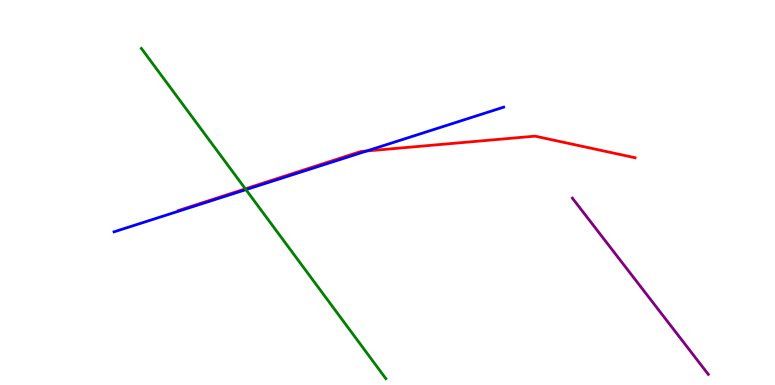[{'lines': ['blue', 'red'], 'intersections': [{'x': 4.73, 'y': 6.08}]}, {'lines': ['green', 'red'], 'intersections': [{'x': 3.17, 'y': 5.09}]}, {'lines': ['purple', 'red'], 'intersections': []}, {'lines': ['blue', 'green'], 'intersections': [{'x': 3.17, 'y': 5.07}]}, {'lines': ['blue', 'purple'], 'intersections': []}, {'lines': ['green', 'purple'], 'intersections': []}]